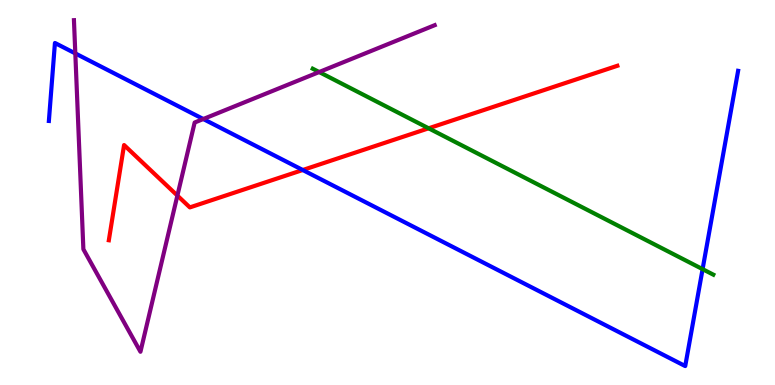[{'lines': ['blue', 'red'], 'intersections': [{'x': 3.91, 'y': 5.58}]}, {'lines': ['green', 'red'], 'intersections': [{'x': 5.53, 'y': 6.67}]}, {'lines': ['purple', 'red'], 'intersections': [{'x': 2.29, 'y': 4.92}]}, {'lines': ['blue', 'green'], 'intersections': [{'x': 9.07, 'y': 3.01}]}, {'lines': ['blue', 'purple'], 'intersections': [{'x': 0.972, 'y': 8.61}, {'x': 2.62, 'y': 6.91}]}, {'lines': ['green', 'purple'], 'intersections': [{'x': 4.12, 'y': 8.13}]}]